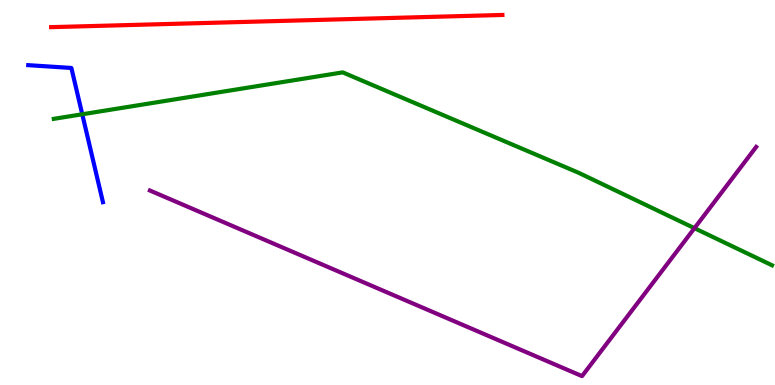[{'lines': ['blue', 'red'], 'intersections': []}, {'lines': ['green', 'red'], 'intersections': []}, {'lines': ['purple', 'red'], 'intersections': []}, {'lines': ['blue', 'green'], 'intersections': [{'x': 1.06, 'y': 7.03}]}, {'lines': ['blue', 'purple'], 'intersections': []}, {'lines': ['green', 'purple'], 'intersections': [{'x': 8.96, 'y': 4.07}]}]